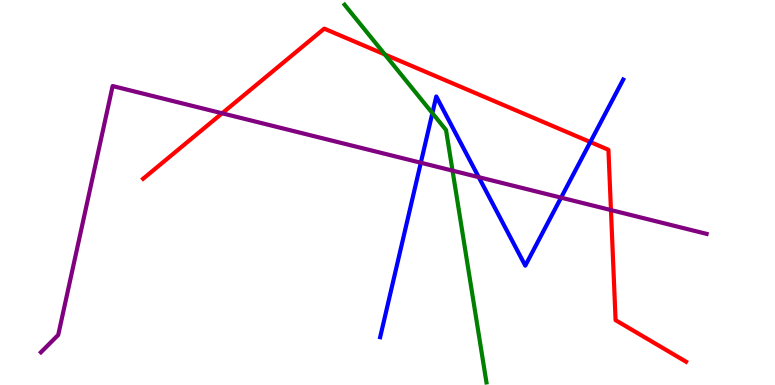[{'lines': ['blue', 'red'], 'intersections': [{'x': 7.62, 'y': 6.31}]}, {'lines': ['green', 'red'], 'intersections': [{'x': 4.97, 'y': 8.58}]}, {'lines': ['purple', 'red'], 'intersections': [{'x': 2.87, 'y': 7.06}, {'x': 7.88, 'y': 4.54}]}, {'lines': ['blue', 'green'], 'intersections': [{'x': 5.58, 'y': 7.06}]}, {'lines': ['blue', 'purple'], 'intersections': [{'x': 5.43, 'y': 5.77}, {'x': 6.18, 'y': 5.4}, {'x': 7.24, 'y': 4.87}]}, {'lines': ['green', 'purple'], 'intersections': [{'x': 5.84, 'y': 5.57}]}]